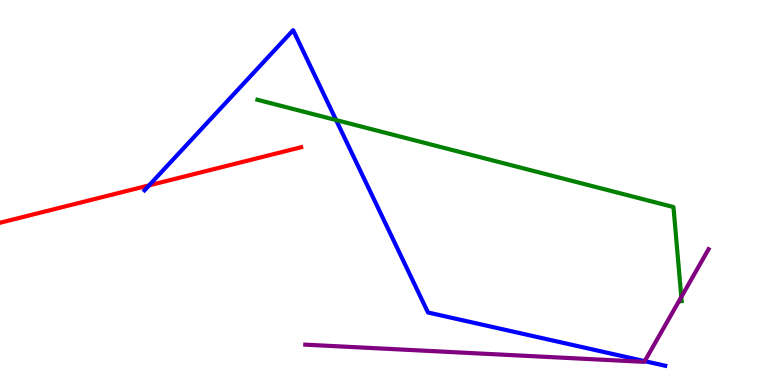[{'lines': ['blue', 'red'], 'intersections': [{'x': 1.92, 'y': 5.19}]}, {'lines': ['green', 'red'], 'intersections': []}, {'lines': ['purple', 'red'], 'intersections': []}, {'lines': ['blue', 'green'], 'intersections': [{'x': 4.34, 'y': 6.88}]}, {'lines': ['blue', 'purple'], 'intersections': [{'x': 8.32, 'y': 0.619}]}, {'lines': ['green', 'purple'], 'intersections': [{'x': 8.79, 'y': 2.29}]}]